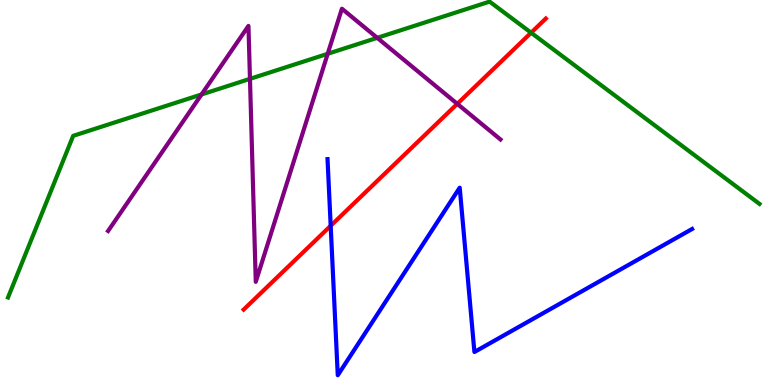[{'lines': ['blue', 'red'], 'intersections': [{'x': 4.27, 'y': 4.14}]}, {'lines': ['green', 'red'], 'intersections': [{'x': 6.85, 'y': 9.15}]}, {'lines': ['purple', 'red'], 'intersections': [{'x': 5.9, 'y': 7.3}]}, {'lines': ['blue', 'green'], 'intersections': []}, {'lines': ['blue', 'purple'], 'intersections': []}, {'lines': ['green', 'purple'], 'intersections': [{'x': 2.6, 'y': 7.55}, {'x': 3.23, 'y': 7.95}, {'x': 4.23, 'y': 8.6}, {'x': 4.87, 'y': 9.02}]}]